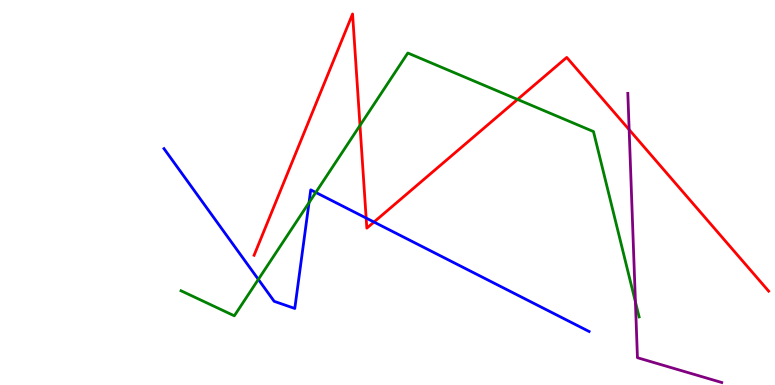[{'lines': ['blue', 'red'], 'intersections': [{'x': 4.72, 'y': 4.34}, {'x': 4.83, 'y': 4.23}]}, {'lines': ['green', 'red'], 'intersections': [{'x': 4.65, 'y': 6.74}, {'x': 6.68, 'y': 7.42}]}, {'lines': ['purple', 'red'], 'intersections': [{'x': 8.12, 'y': 6.63}]}, {'lines': ['blue', 'green'], 'intersections': [{'x': 3.33, 'y': 2.74}, {'x': 3.99, 'y': 4.74}, {'x': 4.07, 'y': 5.0}]}, {'lines': ['blue', 'purple'], 'intersections': []}, {'lines': ['green', 'purple'], 'intersections': [{'x': 8.2, 'y': 2.16}]}]